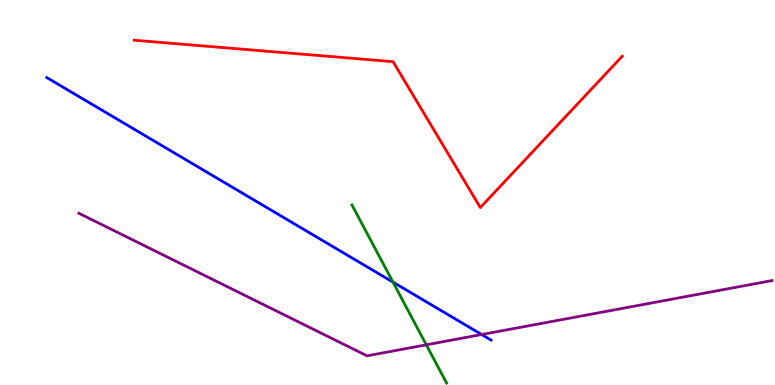[{'lines': ['blue', 'red'], 'intersections': []}, {'lines': ['green', 'red'], 'intersections': []}, {'lines': ['purple', 'red'], 'intersections': []}, {'lines': ['blue', 'green'], 'intersections': [{'x': 5.07, 'y': 2.67}]}, {'lines': ['blue', 'purple'], 'intersections': [{'x': 6.22, 'y': 1.31}]}, {'lines': ['green', 'purple'], 'intersections': [{'x': 5.5, 'y': 1.04}]}]